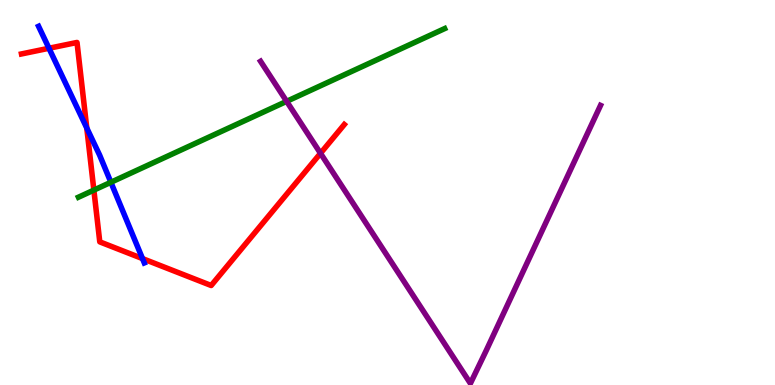[{'lines': ['blue', 'red'], 'intersections': [{'x': 0.632, 'y': 8.75}, {'x': 1.12, 'y': 6.68}, {'x': 1.84, 'y': 3.28}]}, {'lines': ['green', 'red'], 'intersections': [{'x': 1.21, 'y': 5.06}]}, {'lines': ['purple', 'red'], 'intersections': [{'x': 4.14, 'y': 6.02}]}, {'lines': ['blue', 'green'], 'intersections': [{'x': 1.43, 'y': 5.27}]}, {'lines': ['blue', 'purple'], 'intersections': []}, {'lines': ['green', 'purple'], 'intersections': [{'x': 3.7, 'y': 7.37}]}]